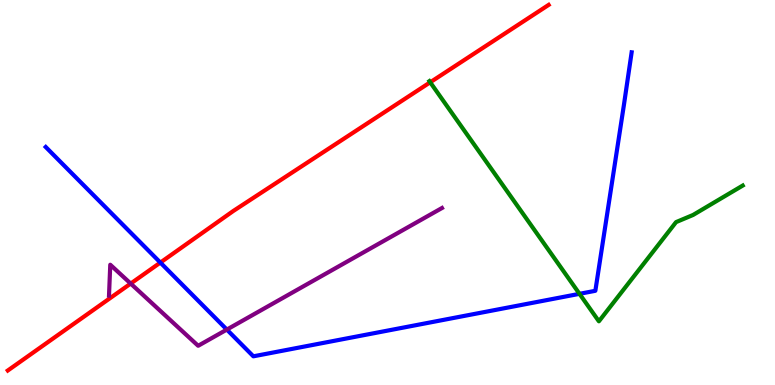[{'lines': ['blue', 'red'], 'intersections': [{'x': 2.07, 'y': 3.18}]}, {'lines': ['green', 'red'], 'intersections': [{'x': 5.55, 'y': 7.86}]}, {'lines': ['purple', 'red'], 'intersections': [{'x': 1.69, 'y': 2.63}]}, {'lines': ['blue', 'green'], 'intersections': [{'x': 7.48, 'y': 2.37}]}, {'lines': ['blue', 'purple'], 'intersections': [{'x': 2.93, 'y': 1.44}]}, {'lines': ['green', 'purple'], 'intersections': []}]